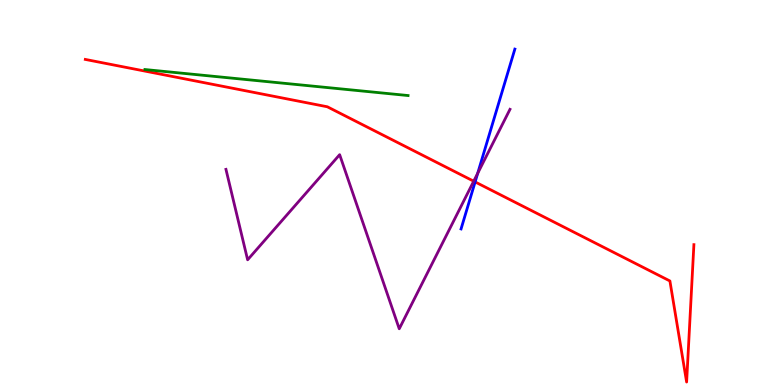[{'lines': ['blue', 'red'], 'intersections': [{'x': 6.13, 'y': 5.27}]}, {'lines': ['green', 'red'], 'intersections': []}, {'lines': ['purple', 'red'], 'intersections': [{'x': 6.11, 'y': 5.29}]}, {'lines': ['blue', 'green'], 'intersections': []}, {'lines': ['blue', 'purple'], 'intersections': [{'x': 6.16, 'y': 5.5}]}, {'lines': ['green', 'purple'], 'intersections': []}]